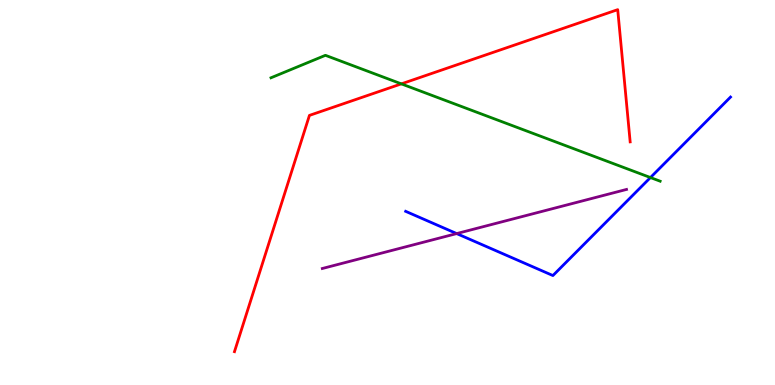[{'lines': ['blue', 'red'], 'intersections': []}, {'lines': ['green', 'red'], 'intersections': [{'x': 5.18, 'y': 7.82}]}, {'lines': ['purple', 'red'], 'intersections': []}, {'lines': ['blue', 'green'], 'intersections': [{'x': 8.39, 'y': 5.39}]}, {'lines': ['blue', 'purple'], 'intersections': [{'x': 5.89, 'y': 3.93}]}, {'lines': ['green', 'purple'], 'intersections': []}]